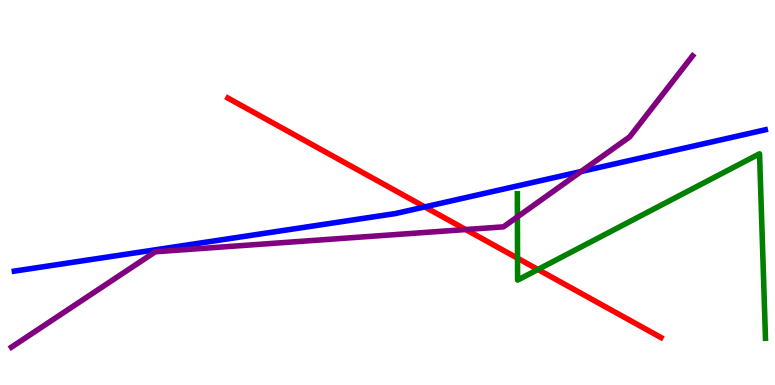[{'lines': ['blue', 'red'], 'intersections': [{'x': 5.48, 'y': 4.63}]}, {'lines': ['green', 'red'], 'intersections': [{'x': 6.68, 'y': 3.29}, {'x': 6.94, 'y': 3.0}]}, {'lines': ['purple', 'red'], 'intersections': [{'x': 6.01, 'y': 4.04}]}, {'lines': ['blue', 'green'], 'intersections': []}, {'lines': ['blue', 'purple'], 'intersections': [{'x': 7.5, 'y': 5.55}]}, {'lines': ['green', 'purple'], 'intersections': [{'x': 6.68, 'y': 4.37}]}]